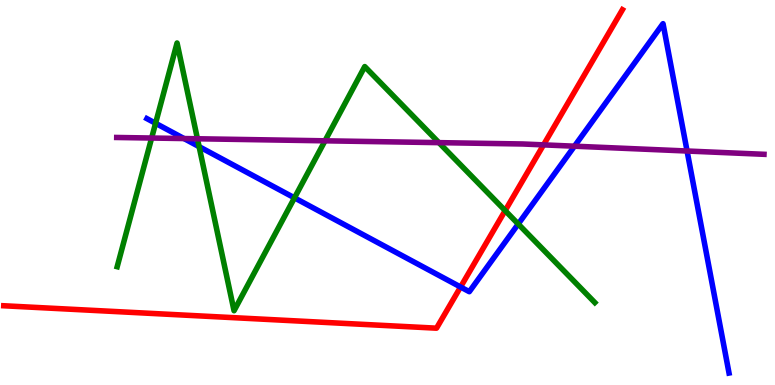[{'lines': ['blue', 'red'], 'intersections': [{'x': 5.94, 'y': 2.55}]}, {'lines': ['green', 'red'], 'intersections': [{'x': 6.52, 'y': 4.53}]}, {'lines': ['purple', 'red'], 'intersections': [{'x': 7.01, 'y': 6.24}]}, {'lines': ['blue', 'green'], 'intersections': [{'x': 2.01, 'y': 6.8}, {'x': 2.57, 'y': 6.19}, {'x': 3.8, 'y': 4.86}, {'x': 6.69, 'y': 4.18}]}, {'lines': ['blue', 'purple'], 'intersections': [{'x': 2.37, 'y': 6.4}, {'x': 7.41, 'y': 6.2}, {'x': 8.87, 'y': 6.08}]}, {'lines': ['green', 'purple'], 'intersections': [{'x': 1.96, 'y': 6.41}, {'x': 2.55, 'y': 6.4}, {'x': 4.19, 'y': 6.34}, {'x': 5.66, 'y': 6.3}]}]